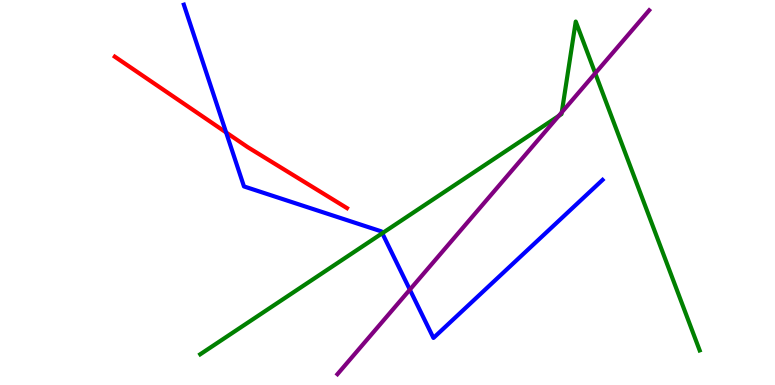[{'lines': ['blue', 'red'], 'intersections': [{'x': 2.92, 'y': 6.56}]}, {'lines': ['green', 'red'], 'intersections': []}, {'lines': ['purple', 'red'], 'intersections': []}, {'lines': ['blue', 'green'], 'intersections': [{'x': 4.93, 'y': 3.94}]}, {'lines': ['blue', 'purple'], 'intersections': [{'x': 5.29, 'y': 2.48}]}, {'lines': ['green', 'purple'], 'intersections': [{'x': 7.21, 'y': 6.99}, {'x': 7.25, 'y': 7.08}, {'x': 7.68, 'y': 8.1}]}]